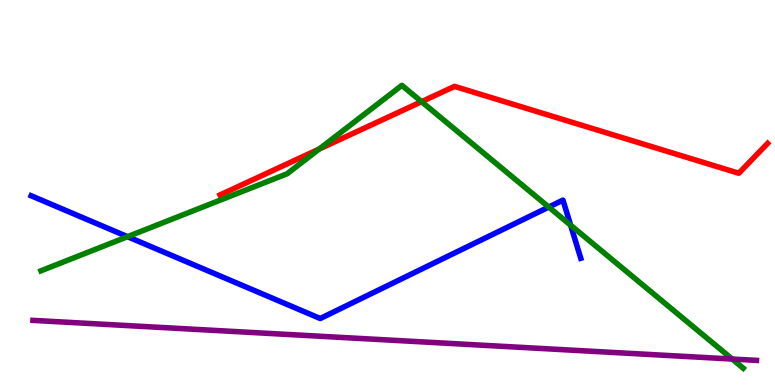[{'lines': ['blue', 'red'], 'intersections': []}, {'lines': ['green', 'red'], 'intersections': [{'x': 4.12, 'y': 6.13}, {'x': 5.44, 'y': 7.36}]}, {'lines': ['purple', 'red'], 'intersections': []}, {'lines': ['blue', 'green'], 'intersections': [{'x': 1.65, 'y': 3.85}, {'x': 7.08, 'y': 4.62}, {'x': 7.36, 'y': 4.15}]}, {'lines': ['blue', 'purple'], 'intersections': []}, {'lines': ['green', 'purple'], 'intersections': [{'x': 9.45, 'y': 0.674}]}]